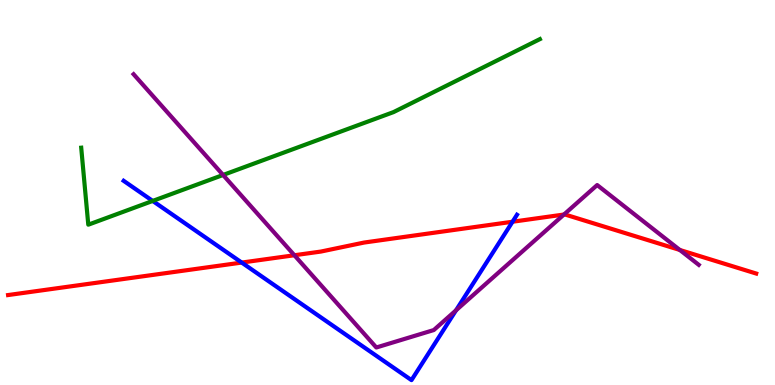[{'lines': ['blue', 'red'], 'intersections': [{'x': 3.12, 'y': 3.18}, {'x': 6.61, 'y': 4.24}]}, {'lines': ['green', 'red'], 'intersections': []}, {'lines': ['purple', 'red'], 'intersections': [{'x': 3.8, 'y': 3.37}, {'x': 7.28, 'y': 4.43}, {'x': 8.77, 'y': 3.51}]}, {'lines': ['blue', 'green'], 'intersections': [{'x': 1.97, 'y': 4.78}]}, {'lines': ['blue', 'purple'], 'intersections': [{'x': 5.88, 'y': 1.94}]}, {'lines': ['green', 'purple'], 'intersections': [{'x': 2.88, 'y': 5.46}]}]